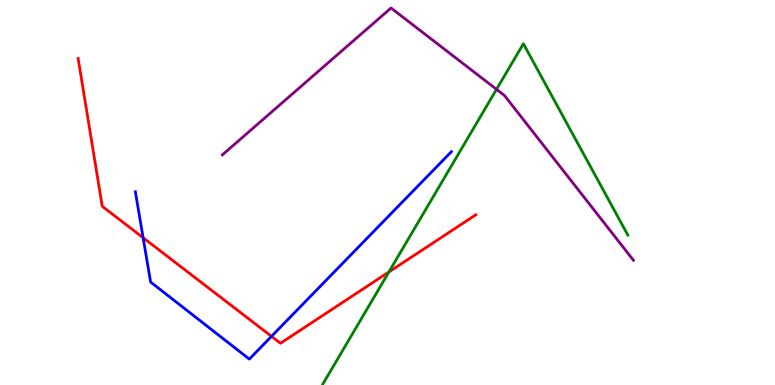[{'lines': ['blue', 'red'], 'intersections': [{'x': 1.85, 'y': 3.83}, {'x': 3.5, 'y': 1.26}]}, {'lines': ['green', 'red'], 'intersections': [{'x': 5.02, 'y': 2.94}]}, {'lines': ['purple', 'red'], 'intersections': []}, {'lines': ['blue', 'green'], 'intersections': []}, {'lines': ['blue', 'purple'], 'intersections': []}, {'lines': ['green', 'purple'], 'intersections': [{'x': 6.41, 'y': 7.68}]}]